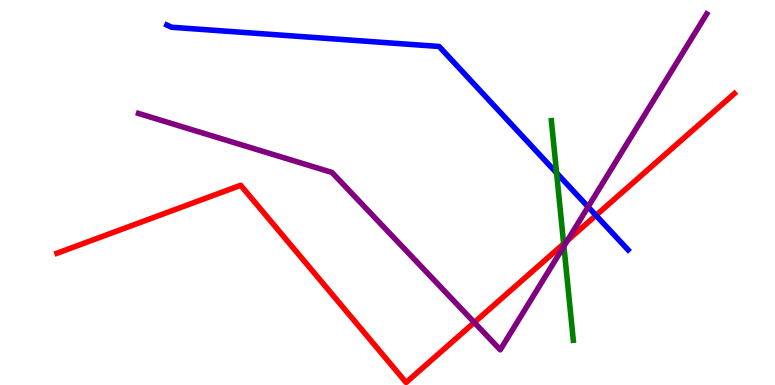[{'lines': ['blue', 'red'], 'intersections': [{'x': 7.69, 'y': 4.41}]}, {'lines': ['green', 'red'], 'intersections': [{'x': 7.27, 'y': 3.67}]}, {'lines': ['purple', 'red'], 'intersections': [{'x': 6.12, 'y': 1.62}, {'x': 7.32, 'y': 3.75}]}, {'lines': ['blue', 'green'], 'intersections': [{'x': 7.18, 'y': 5.51}]}, {'lines': ['blue', 'purple'], 'intersections': [{'x': 7.59, 'y': 4.63}]}, {'lines': ['green', 'purple'], 'intersections': [{'x': 7.28, 'y': 3.6}]}]